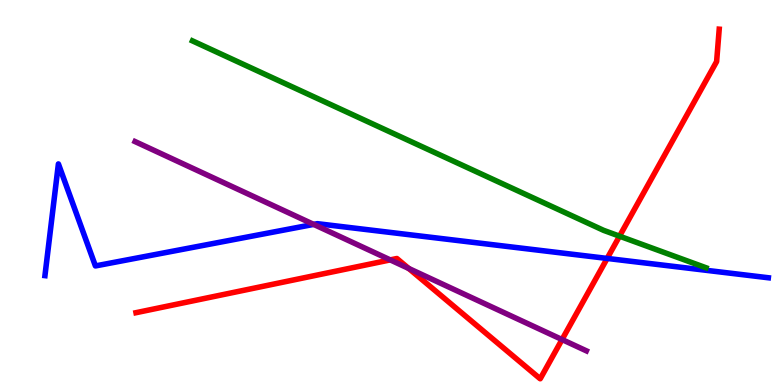[{'lines': ['blue', 'red'], 'intersections': [{'x': 7.83, 'y': 3.29}]}, {'lines': ['green', 'red'], 'intersections': [{'x': 7.99, 'y': 3.87}]}, {'lines': ['purple', 'red'], 'intersections': [{'x': 5.04, 'y': 3.25}, {'x': 5.27, 'y': 3.03}, {'x': 7.25, 'y': 1.18}]}, {'lines': ['blue', 'green'], 'intersections': []}, {'lines': ['blue', 'purple'], 'intersections': [{'x': 4.05, 'y': 4.17}]}, {'lines': ['green', 'purple'], 'intersections': []}]